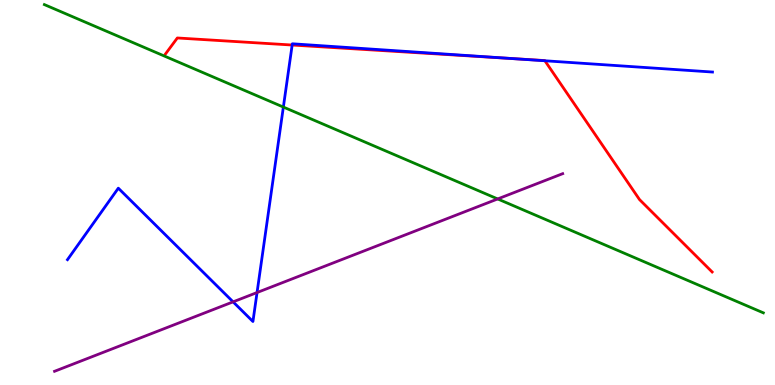[{'lines': ['blue', 'red'], 'intersections': [{'x': 3.77, 'y': 8.83}, {'x': 6.6, 'y': 8.48}, {'x': 7.03, 'y': 8.42}]}, {'lines': ['green', 'red'], 'intersections': []}, {'lines': ['purple', 'red'], 'intersections': []}, {'lines': ['blue', 'green'], 'intersections': [{'x': 3.66, 'y': 7.22}]}, {'lines': ['blue', 'purple'], 'intersections': [{'x': 3.01, 'y': 2.16}, {'x': 3.32, 'y': 2.4}]}, {'lines': ['green', 'purple'], 'intersections': [{'x': 6.42, 'y': 4.83}]}]